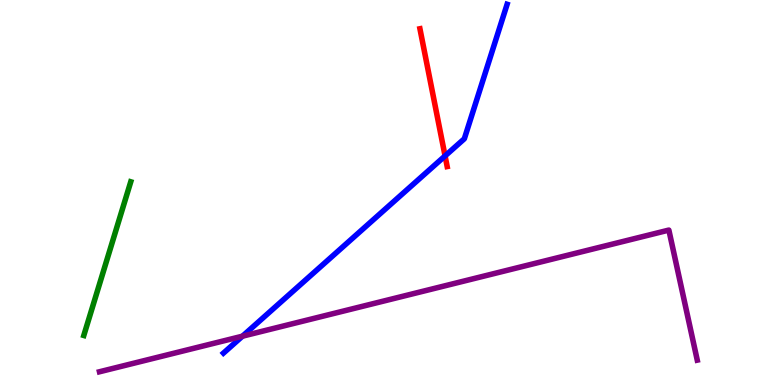[{'lines': ['blue', 'red'], 'intersections': [{'x': 5.74, 'y': 5.95}]}, {'lines': ['green', 'red'], 'intersections': []}, {'lines': ['purple', 'red'], 'intersections': []}, {'lines': ['blue', 'green'], 'intersections': []}, {'lines': ['blue', 'purple'], 'intersections': [{'x': 3.13, 'y': 1.27}]}, {'lines': ['green', 'purple'], 'intersections': []}]